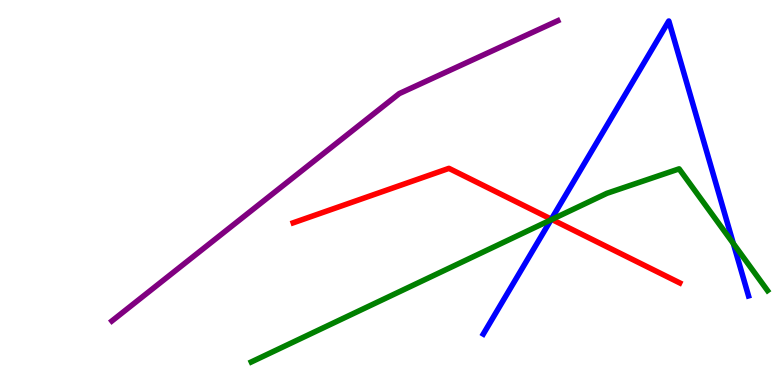[{'lines': ['blue', 'red'], 'intersections': [{'x': 7.11, 'y': 4.31}]}, {'lines': ['green', 'red'], 'intersections': [{'x': 7.12, 'y': 4.3}]}, {'lines': ['purple', 'red'], 'intersections': []}, {'lines': ['blue', 'green'], 'intersections': [{'x': 7.11, 'y': 4.29}, {'x': 9.46, 'y': 3.67}]}, {'lines': ['blue', 'purple'], 'intersections': []}, {'lines': ['green', 'purple'], 'intersections': []}]